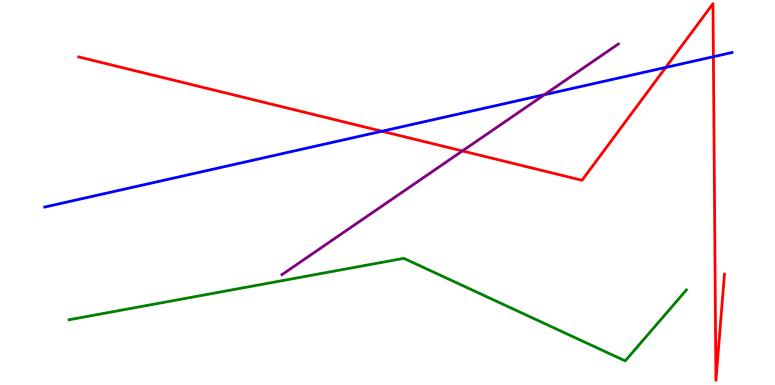[{'lines': ['blue', 'red'], 'intersections': [{'x': 4.93, 'y': 6.59}, {'x': 8.59, 'y': 8.25}, {'x': 9.21, 'y': 8.53}]}, {'lines': ['green', 'red'], 'intersections': []}, {'lines': ['purple', 'red'], 'intersections': [{'x': 5.97, 'y': 6.08}]}, {'lines': ['blue', 'green'], 'intersections': []}, {'lines': ['blue', 'purple'], 'intersections': [{'x': 7.02, 'y': 7.54}]}, {'lines': ['green', 'purple'], 'intersections': []}]